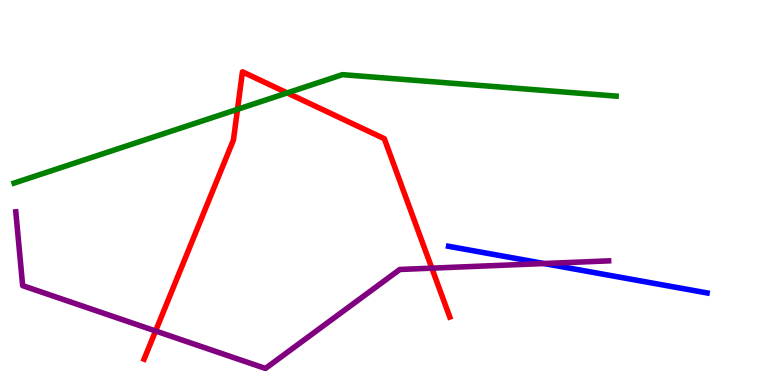[{'lines': ['blue', 'red'], 'intersections': []}, {'lines': ['green', 'red'], 'intersections': [{'x': 3.06, 'y': 7.16}, {'x': 3.71, 'y': 7.59}]}, {'lines': ['purple', 'red'], 'intersections': [{'x': 2.01, 'y': 1.4}, {'x': 5.57, 'y': 3.03}]}, {'lines': ['blue', 'green'], 'intersections': []}, {'lines': ['blue', 'purple'], 'intersections': [{'x': 7.02, 'y': 3.16}]}, {'lines': ['green', 'purple'], 'intersections': []}]